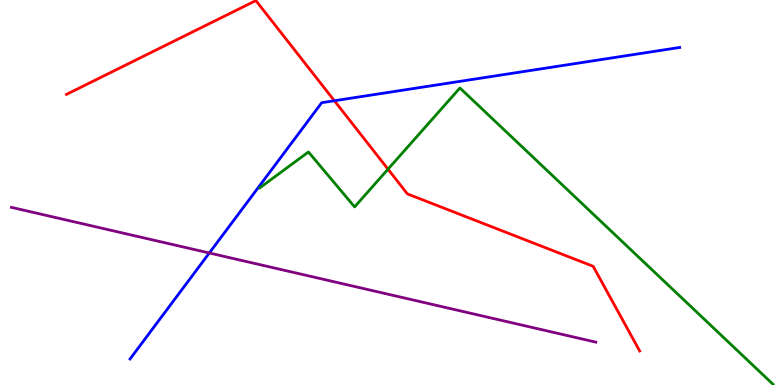[{'lines': ['blue', 'red'], 'intersections': [{'x': 4.31, 'y': 7.38}]}, {'lines': ['green', 'red'], 'intersections': [{'x': 5.01, 'y': 5.61}]}, {'lines': ['purple', 'red'], 'intersections': []}, {'lines': ['blue', 'green'], 'intersections': []}, {'lines': ['blue', 'purple'], 'intersections': [{'x': 2.7, 'y': 3.43}]}, {'lines': ['green', 'purple'], 'intersections': []}]